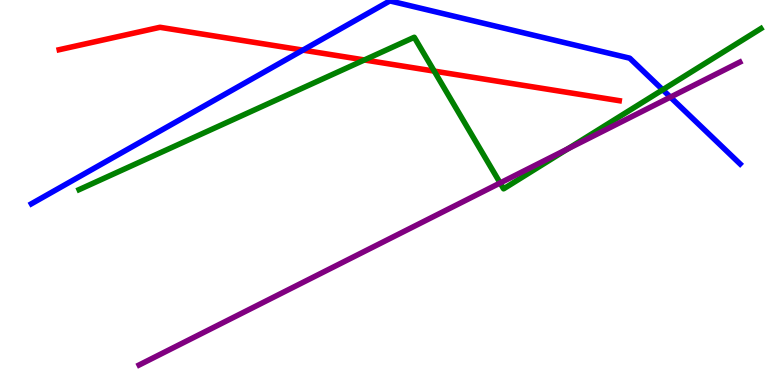[{'lines': ['blue', 'red'], 'intersections': [{'x': 3.91, 'y': 8.7}]}, {'lines': ['green', 'red'], 'intersections': [{'x': 4.7, 'y': 8.44}, {'x': 5.6, 'y': 8.15}]}, {'lines': ['purple', 'red'], 'intersections': []}, {'lines': ['blue', 'green'], 'intersections': [{'x': 8.55, 'y': 7.67}]}, {'lines': ['blue', 'purple'], 'intersections': [{'x': 8.65, 'y': 7.48}]}, {'lines': ['green', 'purple'], 'intersections': [{'x': 6.45, 'y': 5.25}, {'x': 7.33, 'y': 6.13}]}]